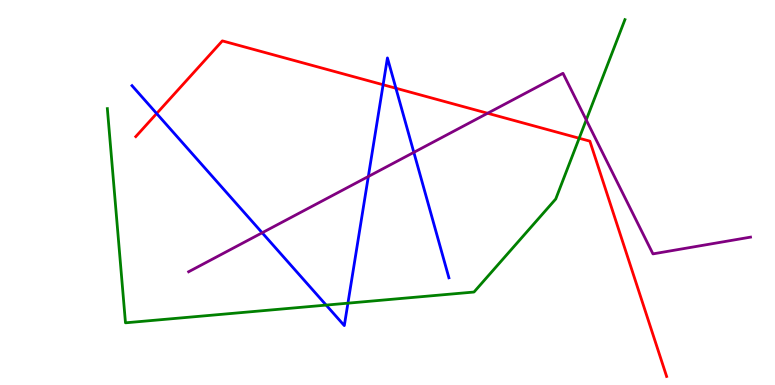[{'lines': ['blue', 'red'], 'intersections': [{'x': 2.02, 'y': 7.05}, {'x': 4.94, 'y': 7.8}, {'x': 5.11, 'y': 7.71}]}, {'lines': ['green', 'red'], 'intersections': [{'x': 7.47, 'y': 6.41}]}, {'lines': ['purple', 'red'], 'intersections': [{'x': 6.29, 'y': 7.06}]}, {'lines': ['blue', 'green'], 'intersections': [{'x': 4.21, 'y': 2.08}, {'x': 4.49, 'y': 2.13}]}, {'lines': ['blue', 'purple'], 'intersections': [{'x': 3.38, 'y': 3.95}, {'x': 4.75, 'y': 5.42}, {'x': 5.34, 'y': 6.04}]}, {'lines': ['green', 'purple'], 'intersections': [{'x': 7.56, 'y': 6.88}]}]